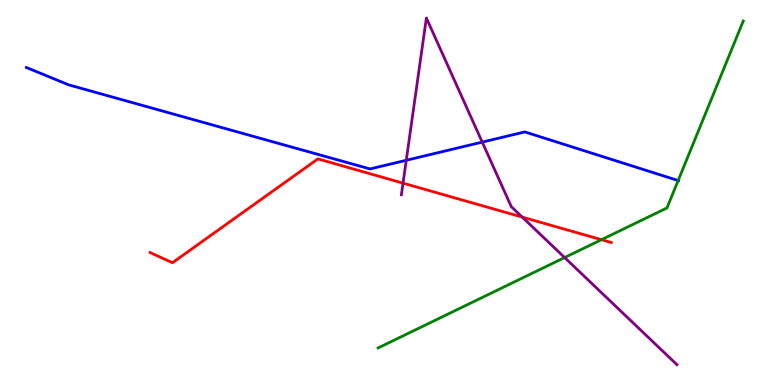[{'lines': ['blue', 'red'], 'intersections': []}, {'lines': ['green', 'red'], 'intersections': [{'x': 7.76, 'y': 3.77}]}, {'lines': ['purple', 'red'], 'intersections': [{'x': 5.2, 'y': 5.24}, {'x': 6.74, 'y': 4.36}]}, {'lines': ['blue', 'green'], 'intersections': [{'x': 8.75, 'y': 5.31}]}, {'lines': ['blue', 'purple'], 'intersections': [{'x': 5.24, 'y': 5.84}, {'x': 6.22, 'y': 6.31}]}, {'lines': ['green', 'purple'], 'intersections': [{'x': 7.29, 'y': 3.31}]}]